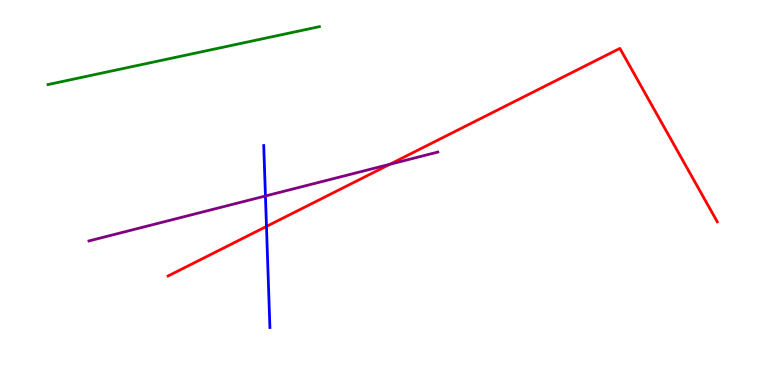[{'lines': ['blue', 'red'], 'intersections': [{'x': 3.44, 'y': 4.12}]}, {'lines': ['green', 'red'], 'intersections': []}, {'lines': ['purple', 'red'], 'intersections': [{'x': 5.03, 'y': 5.73}]}, {'lines': ['blue', 'green'], 'intersections': []}, {'lines': ['blue', 'purple'], 'intersections': [{'x': 3.43, 'y': 4.91}]}, {'lines': ['green', 'purple'], 'intersections': []}]